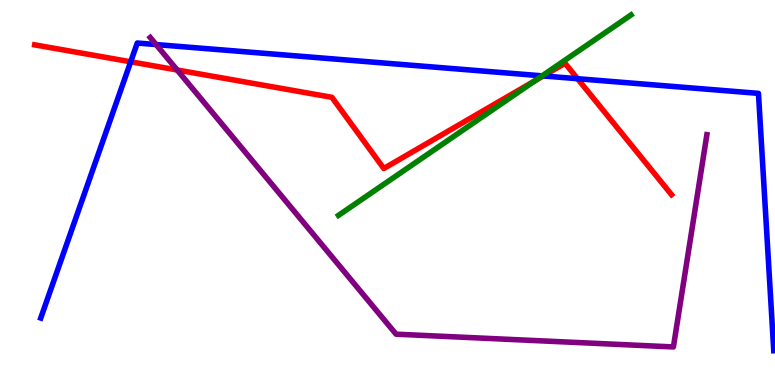[{'lines': ['blue', 'red'], 'intersections': [{'x': 1.69, 'y': 8.39}, {'x': 7.01, 'y': 8.03}, {'x': 7.45, 'y': 7.96}]}, {'lines': ['green', 'red'], 'intersections': [{'x': 6.9, 'y': 7.9}]}, {'lines': ['purple', 'red'], 'intersections': [{'x': 2.29, 'y': 8.18}]}, {'lines': ['blue', 'green'], 'intersections': [{'x': 7.0, 'y': 8.03}]}, {'lines': ['blue', 'purple'], 'intersections': [{'x': 2.01, 'y': 8.84}]}, {'lines': ['green', 'purple'], 'intersections': []}]